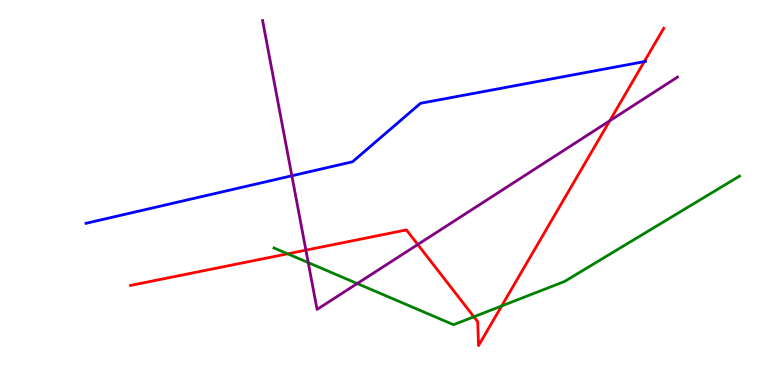[{'lines': ['blue', 'red'], 'intersections': [{'x': 8.31, 'y': 8.4}]}, {'lines': ['green', 'red'], 'intersections': [{'x': 3.71, 'y': 3.41}, {'x': 6.11, 'y': 1.77}, {'x': 6.47, 'y': 2.05}]}, {'lines': ['purple', 'red'], 'intersections': [{'x': 3.95, 'y': 3.5}, {'x': 5.39, 'y': 3.65}, {'x': 7.87, 'y': 6.86}]}, {'lines': ['blue', 'green'], 'intersections': []}, {'lines': ['blue', 'purple'], 'intersections': [{'x': 3.77, 'y': 5.43}]}, {'lines': ['green', 'purple'], 'intersections': [{'x': 3.98, 'y': 3.18}, {'x': 4.61, 'y': 2.64}]}]